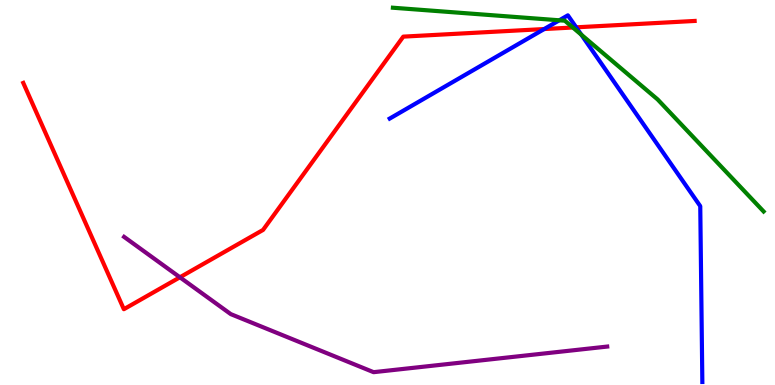[{'lines': ['blue', 'red'], 'intersections': [{'x': 7.02, 'y': 9.25}, {'x': 7.43, 'y': 9.29}]}, {'lines': ['green', 'red'], 'intersections': [{'x': 7.39, 'y': 9.29}]}, {'lines': ['purple', 'red'], 'intersections': [{'x': 2.32, 'y': 2.8}]}, {'lines': ['blue', 'green'], 'intersections': [{'x': 7.22, 'y': 9.47}, {'x': 7.5, 'y': 9.1}]}, {'lines': ['blue', 'purple'], 'intersections': []}, {'lines': ['green', 'purple'], 'intersections': []}]